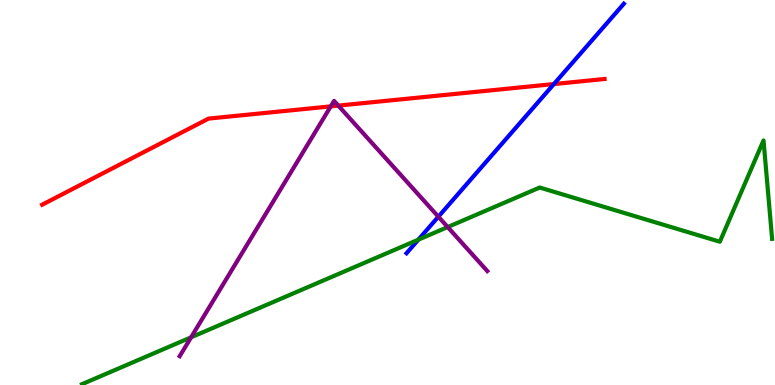[{'lines': ['blue', 'red'], 'intersections': [{'x': 7.15, 'y': 7.82}]}, {'lines': ['green', 'red'], 'intersections': []}, {'lines': ['purple', 'red'], 'intersections': [{'x': 4.27, 'y': 7.24}, {'x': 4.37, 'y': 7.26}]}, {'lines': ['blue', 'green'], 'intersections': [{'x': 5.4, 'y': 3.78}]}, {'lines': ['blue', 'purple'], 'intersections': [{'x': 5.66, 'y': 4.37}]}, {'lines': ['green', 'purple'], 'intersections': [{'x': 2.47, 'y': 1.24}, {'x': 5.78, 'y': 4.1}]}]